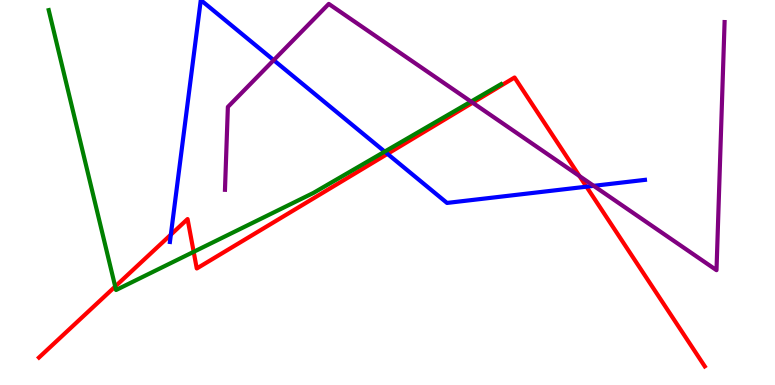[{'lines': ['blue', 'red'], 'intersections': [{'x': 2.2, 'y': 3.91}, {'x': 5.0, 'y': 6.0}, {'x': 7.57, 'y': 5.15}]}, {'lines': ['green', 'red'], 'intersections': [{'x': 1.49, 'y': 2.56}, {'x': 2.5, 'y': 3.46}]}, {'lines': ['purple', 'red'], 'intersections': [{'x': 6.1, 'y': 7.33}, {'x': 7.48, 'y': 5.43}]}, {'lines': ['blue', 'green'], 'intersections': [{'x': 4.96, 'y': 6.06}]}, {'lines': ['blue', 'purple'], 'intersections': [{'x': 3.53, 'y': 8.44}, {'x': 7.66, 'y': 5.17}]}, {'lines': ['green', 'purple'], 'intersections': [{'x': 6.08, 'y': 7.36}]}]